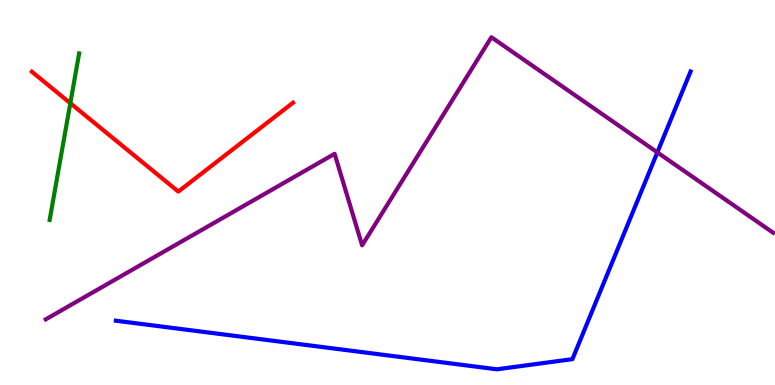[{'lines': ['blue', 'red'], 'intersections': []}, {'lines': ['green', 'red'], 'intersections': [{'x': 0.907, 'y': 7.32}]}, {'lines': ['purple', 'red'], 'intersections': []}, {'lines': ['blue', 'green'], 'intersections': []}, {'lines': ['blue', 'purple'], 'intersections': [{'x': 8.48, 'y': 6.04}]}, {'lines': ['green', 'purple'], 'intersections': []}]